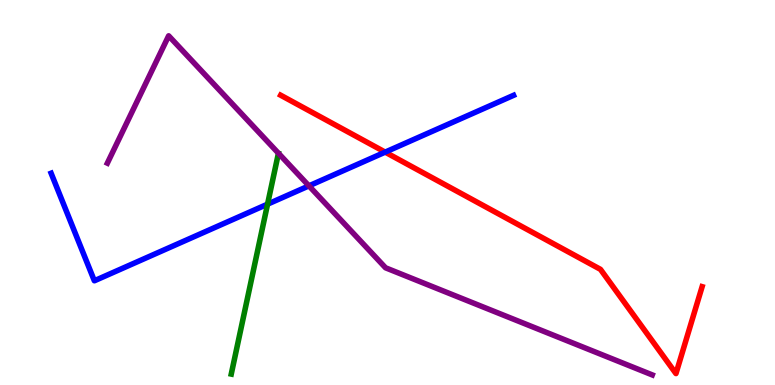[{'lines': ['blue', 'red'], 'intersections': [{'x': 4.97, 'y': 6.05}]}, {'lines': ['green', 'red'], 'intersections': []}, {'lines': ['purple', 'red'], 'intersections': []}, {'lines': ['blue', 'green'], 'intersections': [{'x': 3.45, 'y': 4.7}]}, {'lines': ['blue', 'purple'], 'intersections': [{'x': 3.99, 'y': 5.17}]}, {'lines': ['green', 'purple'], 'intersections': []}]